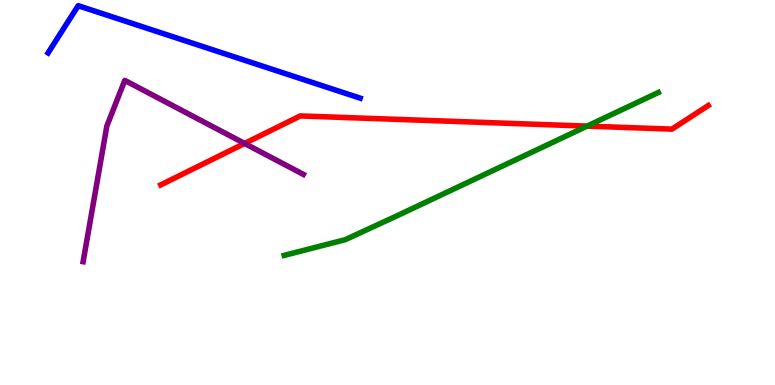[{'lines': ['blue', 'red'], 'intersections': []}, {'lines': ['green', 'red'], 'intersections': [{'x': 7.58, 'y': 6.72}]}, {'lines': ['purple', 'red'], 'intersections': [{'x': 3.16, 'y': 6.27}]}, {'lines': ['blue', 'green'], 'intersections': []}, {'lines': ['blue', 'purple'], 'intersections': []}, {'lines': ['green', 'purple'], 'intersections': []}]